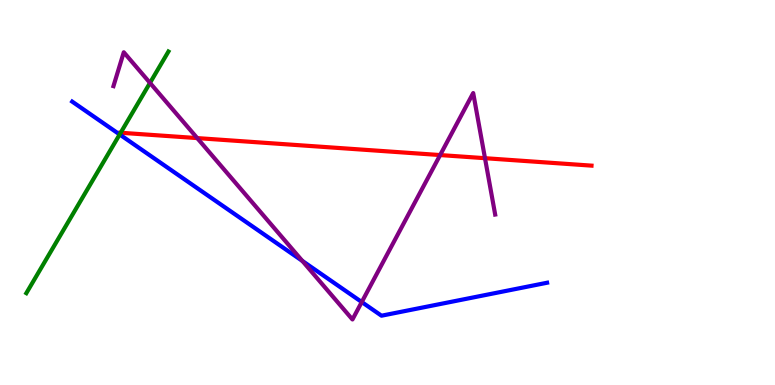[{'lines': ['blue', 'red'], 'intersections': []}, {'lines': ['green', 'red'], 'intersections': [{'x': 1.56, 'y': 6.55}]}, {'lines': ['purple', 'red'], 'intersections': [{'x': 2.54, 'y': 6.41}, {'x': 5.68, 'y': 5.97}, {'x': 6.26, 'y': 5.89}]}, {'lines': ['blue', 'green'], 'intersections': [{'x': 1.54, 'y': 6.51}]}, {'lines': ['blue', 'purple'], 'intersections': [{'x': 3.9, 'y': 3.22}, {'x': 4.67, 'y': 2.15}]}, {'lines': ['green', 'purple'], 'intersections': [{'x': 1.94, 'y': 7.85}]}]